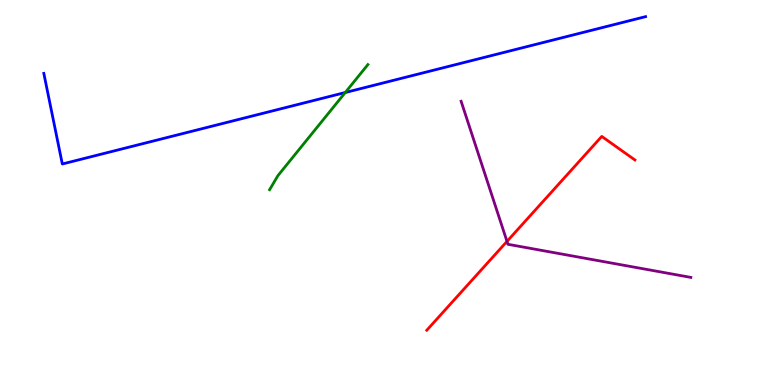[{'lines': ['blue', 'red'], 'intersections': []}, {'lines': ['green', 'red'], 'intersections': []}, {'lines': ['purple', 'red'], 'intersections': [{'x': 6.54, 'y': 3.73}]}, {'lines': ['blue', 'green'], 'intersections': [{'x': 4.46, 'y': 7.6}]}, {'lines': ['blue', 'purple'], 'intersections': []}, {'lines': ['green', 'purple'], 'intersections': []}]